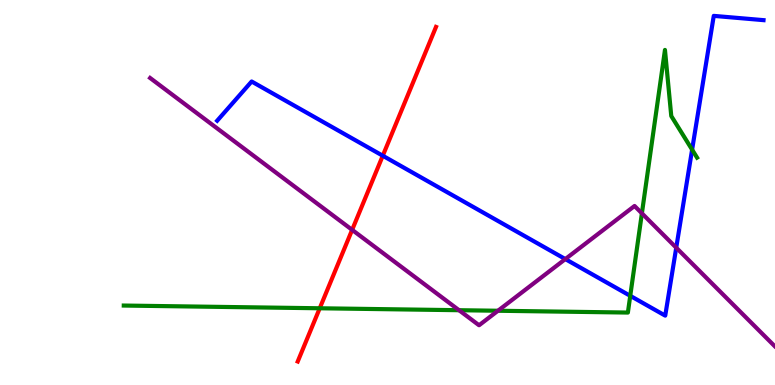[{'lines': ['blue', 'red'], 'intersections': [{'x': 4.94, 'y': 5.96}]}, {'lines': ['green', 'red'], 'intersections': [{'x': 4.13, 'y': 1.99}]}, {'lines': ['purple', 'red'], 'intersections': [{'x': 4.54, 'y': 4.03}]}, {'lines': ['blue', 'green'], 'intersections': [{'x': 8.13, 'y': 2.32}, {'x': 8.93, 'y': 6.11}]}, {'lines': ['blue', 'purple'], 'intersections': [{'x': 7.29, 'y': 3.27}, {'x': 8.73, 'y': 3.57}]}, {'lines': ['green', 'purple'], 'intersections': [{'x': 5.92, 'y': 1.94}, {'x': 6.43, 'y': 1.93}, {'x': 8.28, 'y': 4.46}]}]